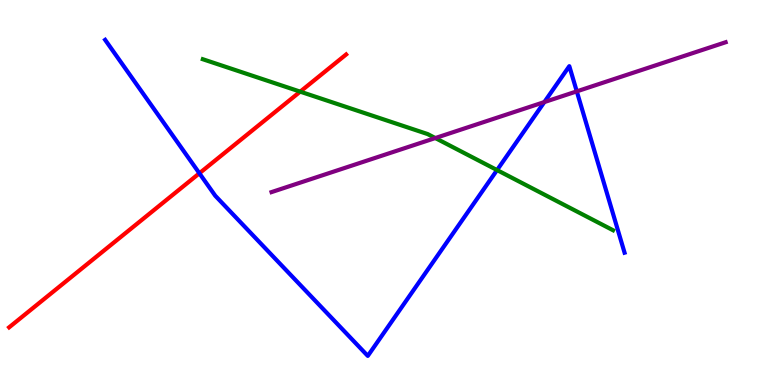[{'lines': ['blue', 'red'], 'intersections': [{'x': 2.57, 'y': 5.5}]}, {'lines': ['green', 'red'], 'intersections': [{'x': 3.87, 'y': 7.62}]}, {'lines': ['purple', 'red'], 'intersections': []}, {'lines': ['blue', 'green'], 'intersections': [{'x': 6.41, 'y': 5.58}]}, {'lines': ['blue', 'purple'], 'intersections': [{'x': 7.02, 'y': 7.35}, {'x': 7.44, 'y': 7.63}]}, {'lines': ['green', 'purple'], 'intersections': [{'x': 5.62, 'y': 6.41}]}]